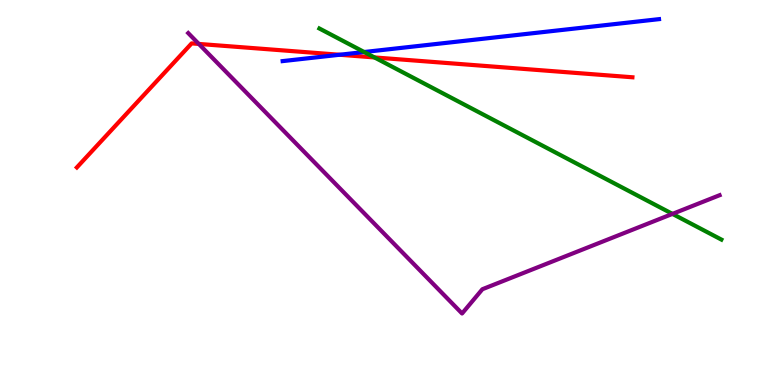[{'lines': ['blue', 'red'], 'intersections': [{'x': 4.38, 'y': 8.58}]}, {'lines': ['green', 'red'], 'intersections': [{'x': 4.83, 'y': 8.51}]}, {'lines': ['purple', 'red'], 'intersections': [{'x': 2.57, 'y': 8.86}]}, {'lines': ['blue', 'green'], 'intersections': [{'x': 4.7, 'y': 8.65}]}, {'lines': ['blue', 'purple'], 'intersections': []}, {'lines': ['green', 'purple'], 'intersections': [{'x': 8.68, 'y': 4.44}]}]